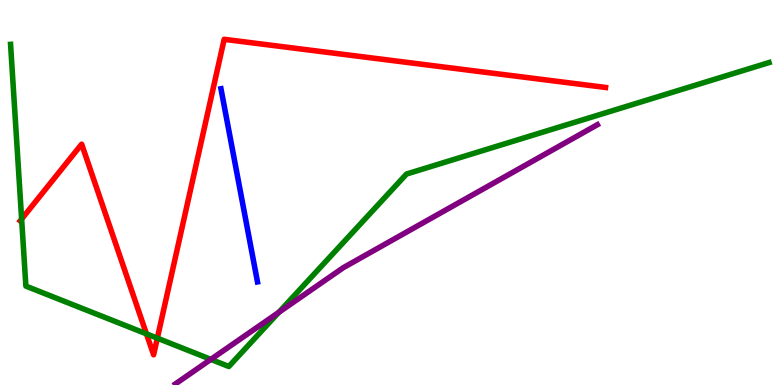[{'lines': ['blue', 'red'], 'intersections': []}, {'lines': ['green', 'red'], 'intersections': [{'x': 0.279, 'y': 4.31}, {'x': 1.89, 'y': 1.33}, {'x': 2.03, 'y': 1.22}]}, {'lines': ['purple', 'red'], 'intersections': []}, {'lines': ['blue', 'green'], 'intersections': []}, {'lines': ['blue', 'purple'], 'intersections': []}, {'lines': ['green', 'purple'], 'intersections': [{'x': 2.72, 'y': 0.666}, {'x': 3.6, 'y': 1.89}]}]